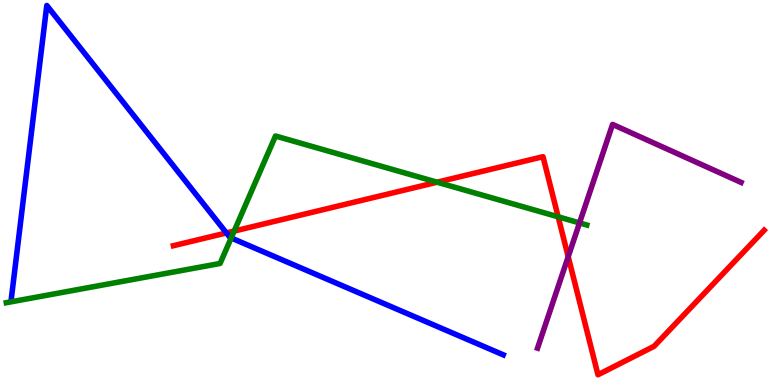[{'lines': ['blue', 'red'], 'intersections': [{'x': 2.92, 'y': 3.95}]}, {'lines': ['green', 'red'], 'intersections': [{'x': 3.02, 'y': 4.0}, {'x': 5.64, 'y': 5.27}, {'x': 7.2, 'y': 4.37}]}, {'lines': ['purple', 'red'], 'intersections': [{'x': 7.33, 'y': 3.33}]}, {'lines': ['blue', 'green'], 'intersections': [{'x': 2.98, 'y': 3.82}]}, {'lines': ['blue', 'purple'], 'intersections': []}, {'lines': ['green', 'purple'], 'intersections': [{'x': 7.48, 'y': 4.21}]}]